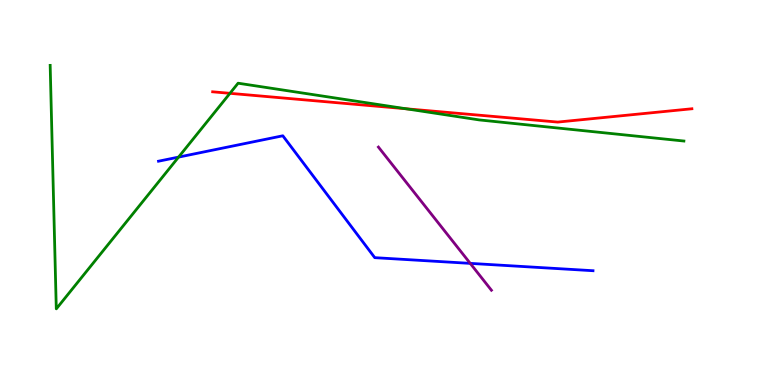[{'lines': ['blue', 'red'], 'intersections': []}, {'lines': ['green', 'red'], 'intersections': [{'x': 2.97, 'y': 7.58}, {'x': 5.24, 'y': 7.17}]}, {'lines': ['purple', 'red'], 'intersections': []}, {'lines': ['blue', 'green'], 'intersections': [{'x': 2.3, 'y': 5.92}]}, {'lines': ['blue', 'purple'], 'intersections': [{'x': 6.07, 'y': 3.16}]}, {'lines': ['green', 'purple'], 'intersections': []}]